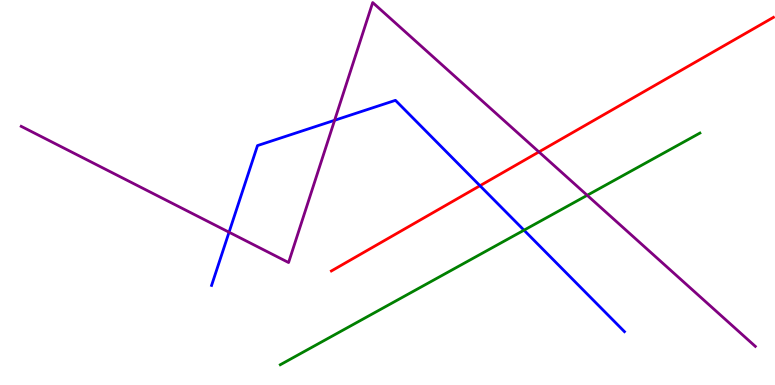[{'lines': ['blue', 'red'], 'intersections': [{'x': 6.19, 'y': 5.18}]}, {'lines': ['green', 'red'], 'intersections': []}, {'lines': ['purple', 'red'], 'intersections': [{'x': 6.95, 'y': 6.05}]}, {'lines': ['blue', 'green'], 'intersections': [{'x': 6.76, 'y': 4.02}]}, {'lines': ['blue', 'purple'], 'intersections': [{'x': 2.96, 'y': 3.97}, {'x': 4.32, 'y': 6.88}]}, {'lines': ['green', 'purple'], 'intersections': [{'x': 7.58, 'y': 4.93}]}]